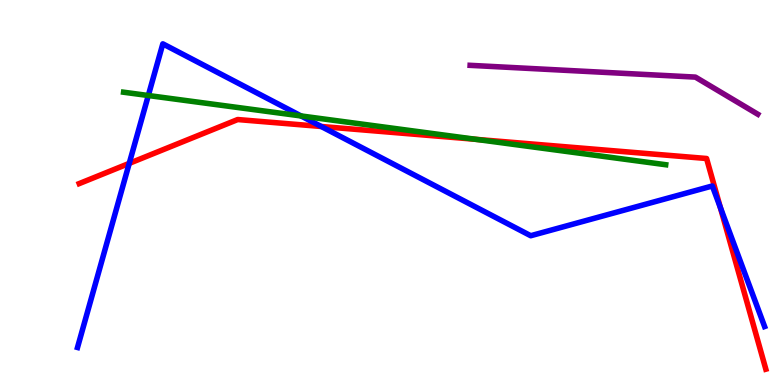[{'lines': ['blue', 'red'], 'intersections': [{'x': 1.67, 'y': 5.76}, {'x': 4.15, 'y': 6.71}, {'x': 9.29, 'y': 4.61}]}, {'lines': ['green', 'red'], 'intersections': [{'x': 6.14, 'y': 6.38}]}, {'lines': ['purple', 'red'], 'intersections': []}, {'lines': ['blue', 'green'], 'intersections': [{'x': 1.91, 'y': 7.52}, {'x': 3.88, 'y': 6.99}]}, {'lines': ['blue', 'purple'], 'intersections': []}, {'lines': ['green', 'purple'], 'intersections': []}]